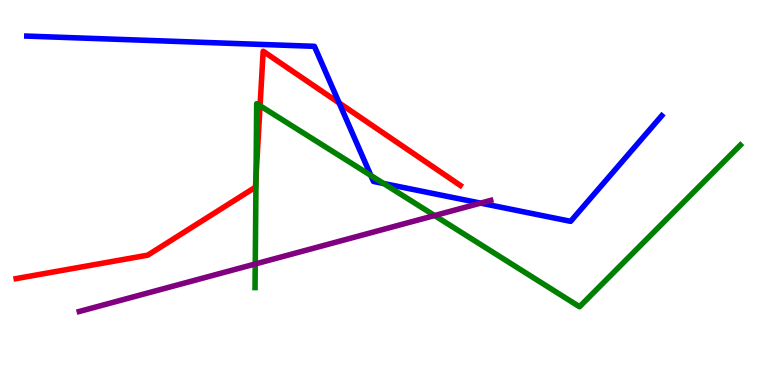[{'lines': ['blue', 'red'], 'intersections': [{'x': 4.38, 'y': 7.33}]}, {'lines': ['green', 'red'], 'intersections': [{'x': 3.3, 'y': 5.42}, {'x': 3.36, 'y': 7.25}]}, {'lines': ['purple', 'red'], 'intersections': []}, {'lines': ['blue', 'green'], 'intersections': [{'x': 4.79, 'y': 5.44}, {'x': 4.95, 'y': 5.23}]}, {'lines': ['blue', 'purple'], 'intersections': [{'x': 6.2, 'y': 4.72}]}, {'lines': ['green', 'purple'], 'intersections': [{'x': 3.29, 'y': 3.14}, {'x': 5.61, 'y': 4.4}]}]